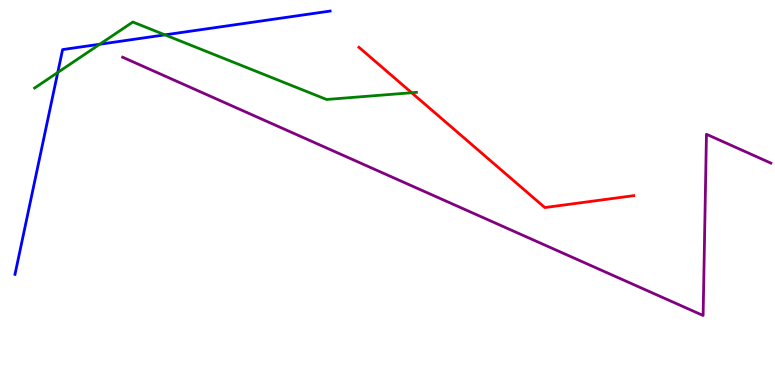[{'lines': ['blue', 'red'], 'intersections': []}, {'lines': ['green', 'red'], 'intersections': [{'x': 5.31, 'y': 7.59}]}, {'lines': ['purple', 'red'], 'intersections': []}, {'lines': ['blue', 'green'], 'intersections': [{'x': 0.745, 'y': 8.12}, {'x': 1.29, 'y': 8.85}, {'x': 2.13, 'y': 9.09}]}, {'lines': ['blue', 'purple'], 'intersections': []}, {'lines': ['green', 'purple'], 'intersections': []}]